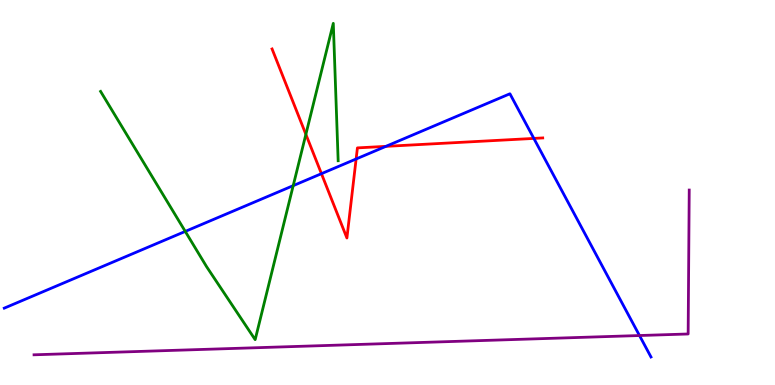[{'lines': ['blue', 'red'], 'intersections': [{'x': 4.15, 'y': 5.49}, {'x': 4.6, 'y': 5.87}, {'x': 4.98, 'y': 6.2}, {'x': 6.89, 'y': 6.4}]}, {'lines': ['green', 'red'], 'intersections': [{'x': 3.95, 'y': 6.51}]}, {'lines': ['purple', 'red'], 'intersections': []}, {'lines': ['blue', 'green'], 'intersections': [{'x': 2.39, 'y': 3.99}, {'x': 3.78, 'y': 5.18}]}, {'lines': ['blue', 'purple'], 'intersections': [{'x': 8.25, 'y': 1.28}]}, {'lines': ['green', 'purple'], 'intersections': []}]